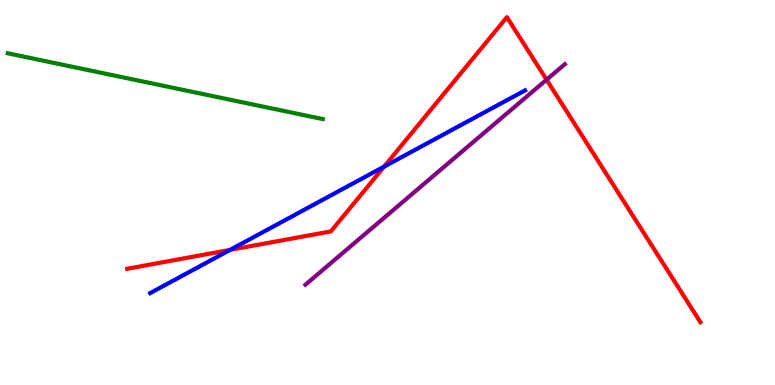[{'lines': ['blue', 'red'], 'intersections': [{'x': 2.97, 'y': 3.51}, {'x': 4.96, 'y': 5.67}]}, {'lines': ['green', 'red'], 'intersections': []}, {'lines': ['purple', 'red'], 'intersections': [{'x': 7.05, 'y': 7.93}]}, {'lines': ['blue', 'green'], 'intersections': []}, {'lines': ['blue', 'purple'], 'intersections': []}, {'lines': ['green', 'purple'], 'intersections': []}]